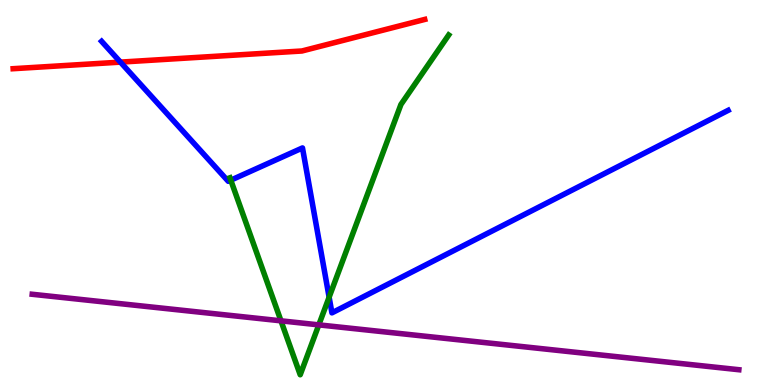[{'lines': ['blue', 'red'], 'intersections': [{'x': 1.55, 'y': 8.39}]}, {'lines': ['green', 'red'], 'intersections': []}, {'lines': ['purple', 'red'], 'intersections': []}, {'lines': ['blue', 'green'], 'intersections': [{'x': 2.98, 'y': 5.32}, {'x': 4.25, 'y': 2.28}]}, {'lines': ['blue', 'purple'], 'intersections': []}, {'lines': ['green', 'purple'], 'intersections': [{'x': 3.63, 'y': 1.67}, {'x': 4.11, 'y': 1.56}]}]